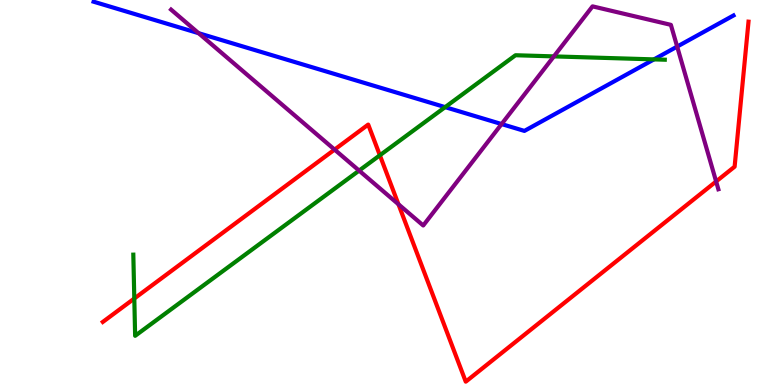[{'lines': ['blue', 'red'], 'intersections': []}, {'lines': ['green', 'red'], 'intersections': [{'x': 1.73, 'y': 2.25}, {'x': 4.9, 'y': 5.97}]}, {'lines': ['purple', 'red'], 'intersections': [{'x': 4.32, 'y': 6.11}, {'x': 5.14, 'y': 4.69}, {'x': 9.24, 'y': 5.29}]}, {'lines': ['blue', 'green'], 'intersections': [{'x': 5.74, 'y': 7.22}, {'x': 8.44, 'y': 8.46}]}, {'lines': ['blue', 'purple'], 'intersections': [{'x': 2.56, 'y': 9.14}, {'x': 6.47, 'y': 6.78}, {'x': 8.74, 'y': 8.79}]}, {'lines': ['green', 'purple'], 'intersections': [{'x': 4.63, 'y': 5.57}, {'x': 7.15, 'y': 8.54}]}]